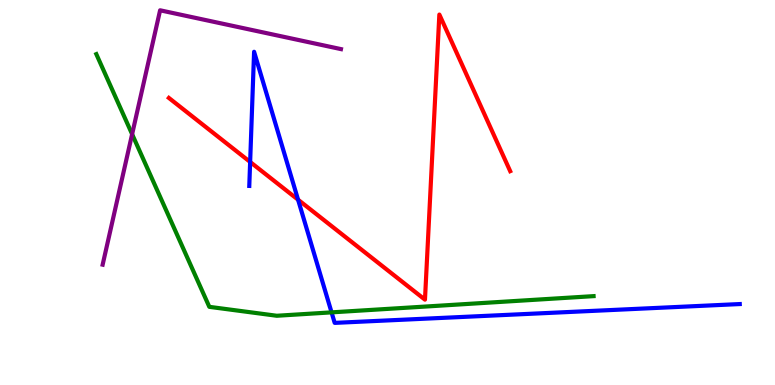[{'lines': ['blue', 'red'], 'intersections': [{'x': 3.23, 'y': 5.79}, {'x': 3.85, 'y': 4.81}]}, {'lines': ['green', 'red'], 'intersections': []}, {'lines': ['purple', 'red'], 'intersections': []}, {'lines': ['blue', 'green'], 'intersections': [{'x': 4.28, 'y': 1.89}]}, {'lines': ['blue', 'purple'], 'intersections': []}, {'lines': ['green', 'purple'], 'intersections': [{'x': 1.7, 'y': 6.51}]}]